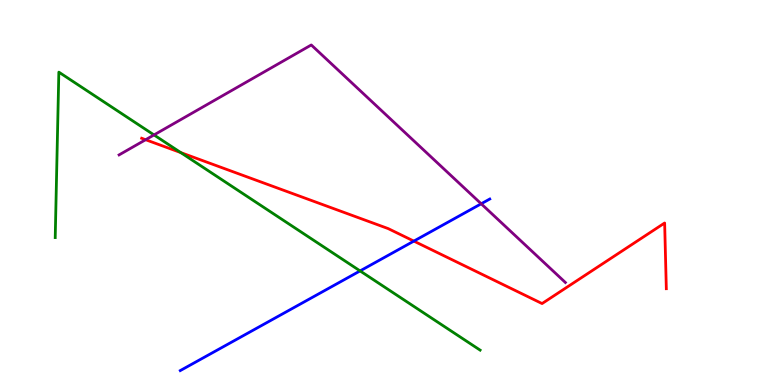[{'lines': ['blue', 'red'], 'intersections': [{'x': 5.34, 'y': 3.74}]}, {'lines': ['green', 'red'], 'intersections': [{'x': 2.33, 'y': 6.04}]}, {'lines': ['purple', 'red'], 'intersections': [{'x': 1.88, 'y': 6.37}]}, {'lines': ['blue', 'green'], 'intersections': [{'x': 4.65, 'y': 2.96}]}, {'lines': ['blue', 'purple'], 'intersections': [{'x': 6.21, 'y': 4.71}]}, {'lines': ['green', 'purple'], 'intersections': [{'x': 1.99, 'y': 6.5}]}]